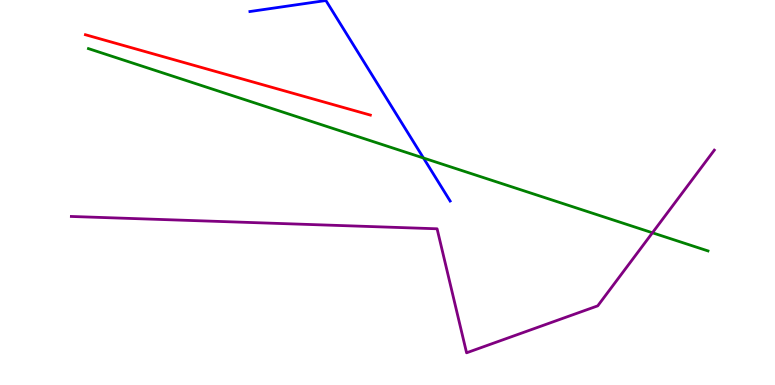[{'lines': ['blue', 'red'], 'intersections': []}, {'lines': ['green', 'red'], 'intersections': []}, {'lines': ['purple', 'red'], 'intersections': []}, {'lines': ['blue', 'green'], 'intersections': [{'x': 5.46, 'y': 5.9}]}, {'lines': ['blue', 'purple'], 'intersections': []}, {'lines': ['green', 'purple'], 'intersections': [{'x': 8.42, 'y': 3.95}]}]